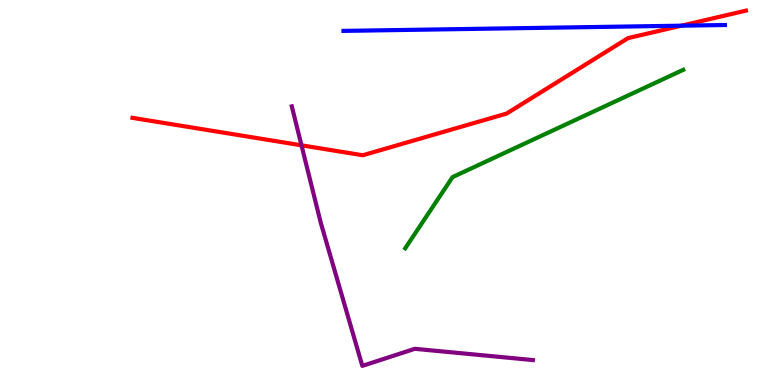[{'lines': ['blue', 'red'], 'intersections': [{'x': 8.79, 'y': 9.33}]}, {'lines': ['green', 'red'], 'intersections': []}, {'lines': ['purple', 'red'], 'intersections': [{'x': 3.89, 'y': 6.23}]}, {'lines': ['blue', 'green'], 'intersections': []}, {'lines': ['blue', 'purple'], 'intersections': []}, {'lines': ['green', 'purple'], 'intersections': []}]